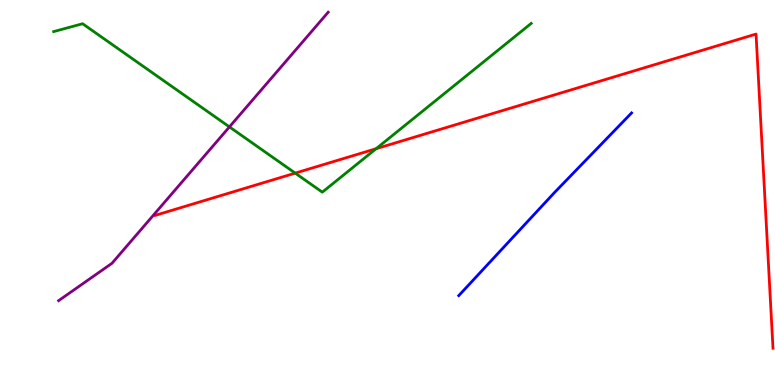[{'lines': ['blue', 'red'], 'intersections': []}, {'lines': ['green', 'red'], 'intersections': [{'x': 3.81, 'y': 5.5}, {'x': 4.85, 'y': 6.14}]}, {'lines': ['purple', 'red'], 'intersections': []}, {'lines': ['blue', 'green'], 'intersections': []}, {'lines': ['blue', 'purple'], 'intersections': []}, {'lines': ['green', 'purple'], 'intersections': [{'x': 2.96, 'y': 6.7}]}]